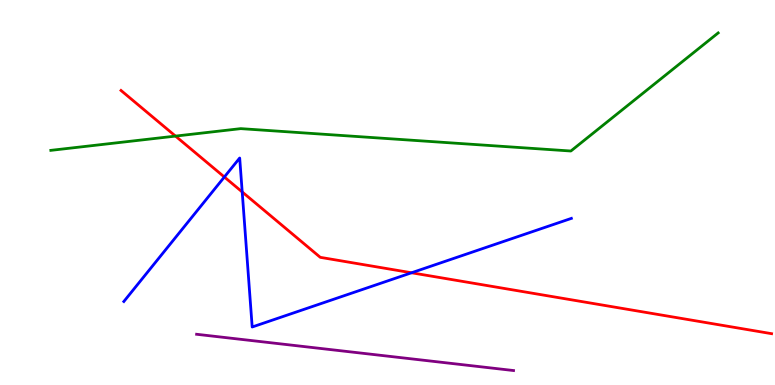[{'lines': ['blue', 'red'], 'intersections': [{'x': 2.89, 'y': 5.4}, {'x': 3.13, 'y': 5.01}, {'x': 5.31, 'y': 2.92}]}, {'lines': ['green', 'red'], 'intersections': [{'x': 2.26, 'y': 6.47}]}, {'lines': ['purple', 'red'], 'intersections': []}, {'lines': ['blue', 'green'], 'intersections': []}, {'lines': ['blue', 'purple'], 'intersections': []}, {'lines': ['green', 'purple'], 'intersections': []}]